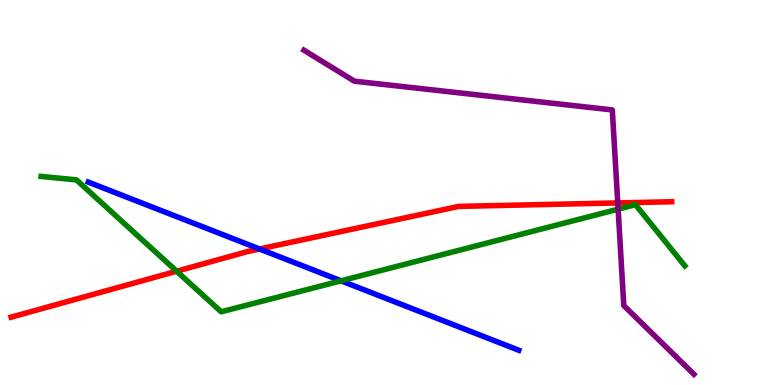[{'lines': ['blue', 'red'], 'intersections': [{'x': 3.35, 'y': 3.53}]}, {'lines': ['green', 'red'], 'intersections': [{'x': 2.28, 'y': 2.96}]}, {'lines': ['purple', 'red'], 'intersections': [{'x': 7.97, 'y': 4.73}]}, {'lines': ['blue', 'green'], 'intersections': [{'x': 4.4, 'y': 2.71}]}, {'lines': ['blue', 'purple'], 'intersections': []}, {'lines': ['green', 'purple'], 'intersections': [{'x': 7.98, 'y': 4.57}]}]